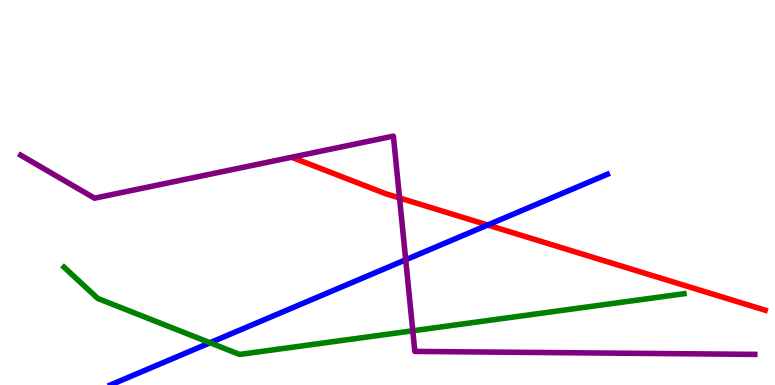[{'lines': ['blue', 'red'], 'intersections': [{'x': 6.29, 'y': 4.16}]}, {'lines': ['green', 'red'], 'intersections': []}, {'lines': ['purple', 'red'], 'intersections': [{'x': 5.16, 'y': 4.86}]}, {'lines': ['blue', 'green'], 'intersections': [{'x': 2.71, 'y': 1.1}]}, {'lines': ['blue', 'purple'], 'intersections': [{'x': 5.23, 'y': 3.25}]}, {'lines': ['green', 'purple'], 'intersections': [{'x': 5.33, 'y': 1.41}]}]